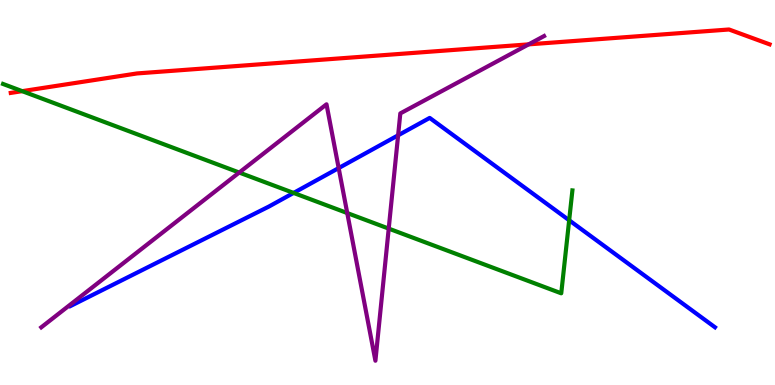[{'lines': ['blue', 'red'], 'intersections': []}, {'lines': ['green', 'red'], 'intersections': [{'x': 0.287, 'y': 7.63}]}, {'lines': ['purple', 'red'], 'intersections': [{'x': 6.82, 'y': 8.85}]}, {'lines': ['blue', 'green'], 'intersections': [{'x': 3.79, 'y': 4.99}, {'x': 7.34, 'y': 4.28}]}, {'lines': ['blue', 'purple'], 'intersections': [{'x': 4.37, 'y': 5.63}, {'x': 5.14, 'y': 6.49}]}, {'lines': ['green', 'purple'], 'intersections': [{'x': 3.09, 'y': 5.52}, {'x': 4.48, 'y': 4.47}, {'x': 5.02, 'y': 4.06}]}]